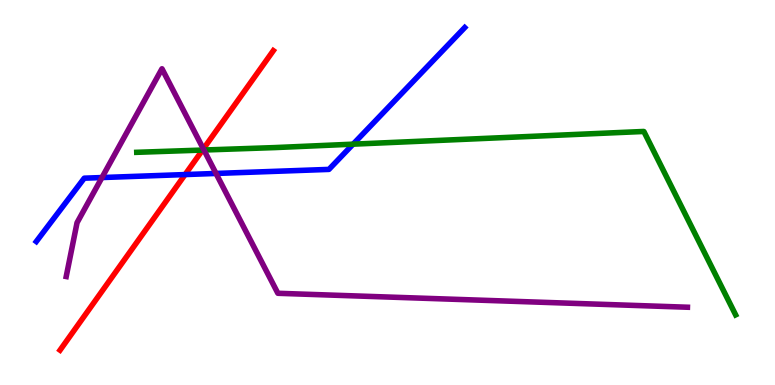[{'lines': ['blue', 'red'], 'intersections': [{'x': 2.39, 'y': 5.47}]}, {'lines': ['green', 'red'], 'intersections': [{'x': 2.61, 'y': 6.1}]}, {'lines': ['purple', 'red'], 'intersections': [{'x': 2.62, 'y': 6.13}]}, {'lines': ['blue', 'green'], 'intersections': [{'x': 4.56, 'y': 6.26}]}, {'lines': ['blue', 'purple'], 'intersections': [{'x': 1.32, 'y': 5.39}, {'x': 2.79, 'y': 5.49}]}, {'lines': ['green', 'purple'], 'intersections': [{'x': 2.63, 'y': 6.1}]}]